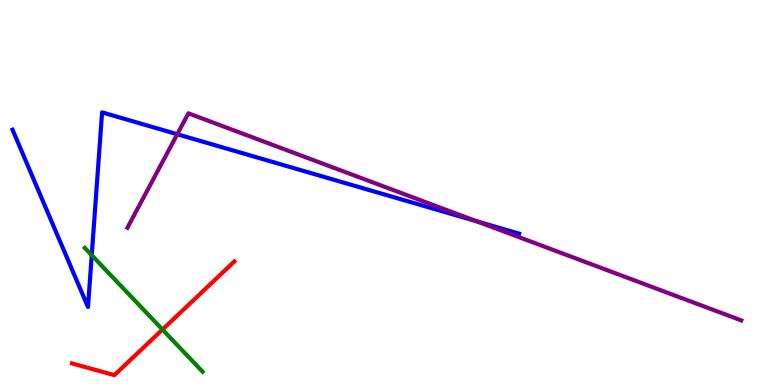[{'lines': ['blue', 'red'], 'intersections': []}, {'lines': ['green', 'red'], 'intersections': [{'x': 2.1, 'y': 1.44}]}, {'lines': ['purple', 'red'], 'intersections': []}, {'lines': ['blue', 'green'], 'intersections': [{'x': 1.18, 'y': 3.37}]}, {'lines': ['blue', 'purple'], 'intersections': [{'x': 2.29, 'y': 6.51}, {'x': 6.15, 'y': 4.25}]}, {'lines': ['green', 'purple'], 'intersections': []}]